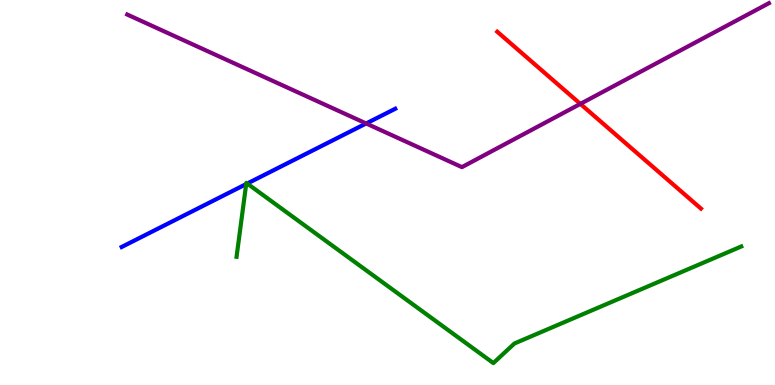[{'lines': ['blue', 'red'], 'intersections': []}, {'lines': ['green', 'red'], 'intersections': []}, {'lines': ['purple', 'red'], 'intersections': [{'x': 7.49, 'y': 7.3}]}, {'lines': ['blue', 'green'], 'intersections': [{'x': 3.18, 'y': 5.22}, {'x': 3.19, 'y': 5.23}]}, {'lines': ['blue', 'purple'], 'intersections': [{'x': 4.72, 'y': 6.79}]}, {'lines': ['green', 'purple'], 'intersections': []}]